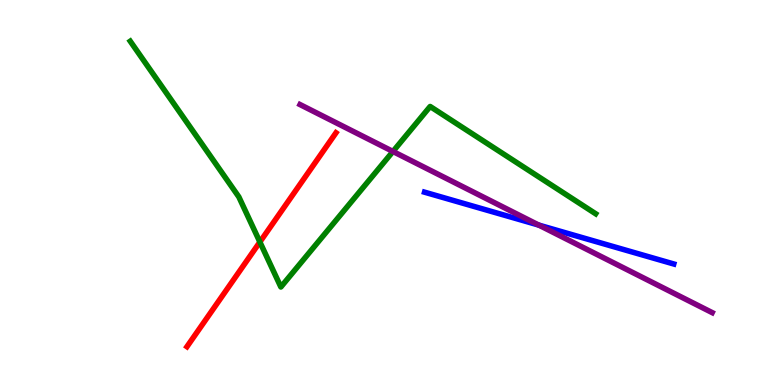[{'lines': ['blue', 'red'], 'intersections': []}, {'lines': ['green', 'red'], 'intersections': [{'x': 3.35, 'y': 3.71}]}, {'lines': ['purple', 'red'], 'intersections': []}, {'lines': ['blue', 'green'], 'intersections': []}, {'lines': ['blue', 'purple'], 'intersections': [{'x': 6.95, 'y': 4.15}]}, {'lines': ['green', 'purple'], 'intersections': [{'x': 5.07, 'y': 6.07}]}]